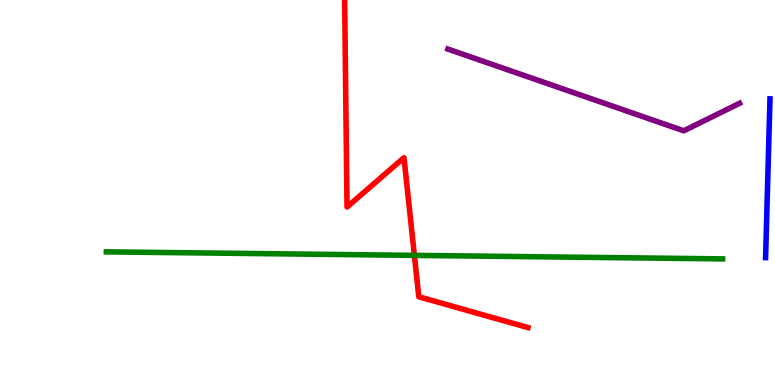[{'lines': ['blue', 'red'], 'intersections': []}, {'lines': ['green', 'red'], 'intersections': [{'x': 5.35, 'y': 3.37}]}, {'lines': ['purple', 'red'], 'intersections': []}, {'lines': ['blue', 'green'], 'intersections': []}, {'lines': ['blue', 'purple'], 'intersections': []}, {'lines': ['green', 'purple'], 'intersections': []}]